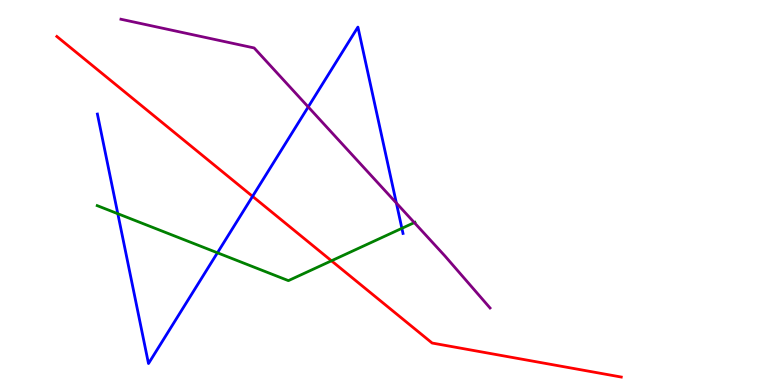[{'lines': ['blue', 'red'], 'intersections': [{'x': 3.26, 'y': 4.9}]}, {'lines': ['green', 'red'], 'intersections': [{'x': 4.28, 'y': 3.23}]}, {'lines': ['purple', 'red'], 'intersections': []}, {'lines': ['blue', 'green'], 'intersections': [{'x': 1.52, 'y': 4.45}, {'x': 2.81, 'y': 3.43}, {'x': 5.19, 'y': 4.07}]}, {'lines': ['blue', 'purple'], 'intersections': [{'x': 3.98, 'y': 7.22}, {'x': 5.11, 'y': 4.73}]}, {'lines': ['green', 'purple'], 'intersections': [{'x': 5.35, 'y': 4.22}]}]